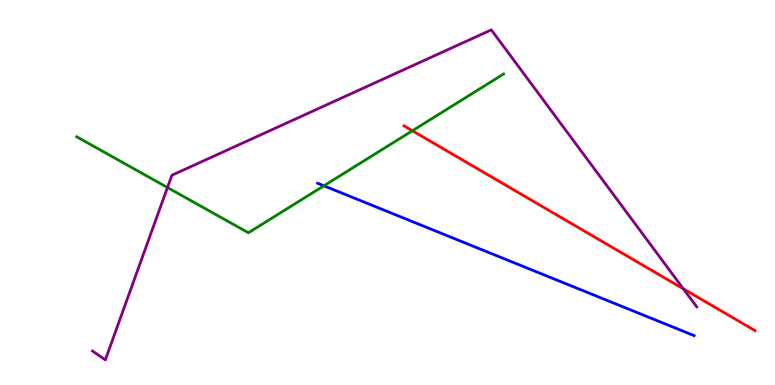[{'lines': ['blue', 'red'], 'intersections': []}, {'lines': ['green', 'red'], 'intersections': [{'x': 5.32, 'y': 6.6}]}, {'lines': ['purple', 'red'], 'intersections': [{'x': 8.82, 'y': 2.5}]}, {'lines': ['blue', 'green'], 'intersections': [{'x': 4.18, 'y': 5.17}]}, {'lines': ['blue', 'purple'], 'intersections': []}, {'lines': ['green', 'purple'], 'intersections': [{'x': 2.16, 'y': 5.13}]}]